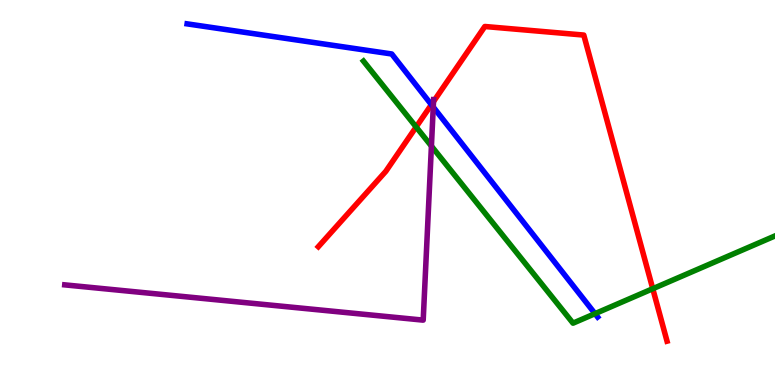[{'lines': ['blue', 'red'], 'intersections': [{'x': 5.57, 'y': 7.28}]}, {'lines': ['green', 'red'], 'intersections': [{'x': 5.37, 'y': 6.7}, {'x': 8.42, 'y': 2.5}]}, {'lines': ['purple', 'red'], 'intersections': [{'x': 5.59, 'y': 7.36}]}, {'lines': ['blue', 'green'], 'intersections': [{'x': 7.68, 'y': 1.85}]}, {'lines': ['blue', 'purple'], 'intersections': [{'x': 5.59, 'y': 7.22}]}, {'lines': ['green', 'purple'], 'intersections': [{'x': 5.57, 'y': 6.21}]}]